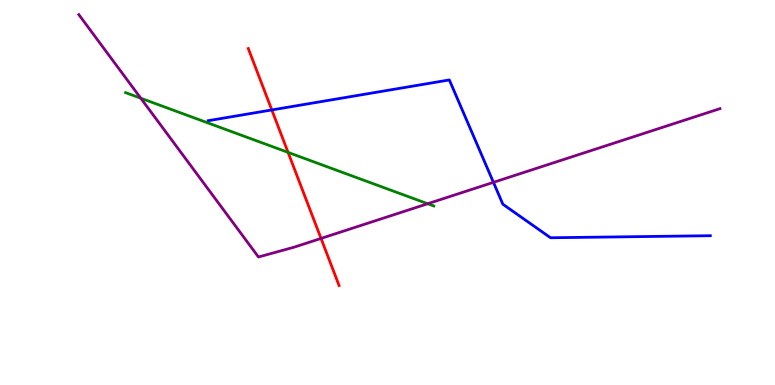[{'lines': ['blue', 'red'], 'intersections': [{'x': 3.51, 'y': 7.14}]}, {'lines': ['green', 'red'], 'intersections': [{'x': 3.72, 'y': 6.04}]}, {'lines': ['purple', 'red'], 'intersections': [{'x': 4.14, 'y': 3.81}]}, {'lines': ['blue', 'green'], 'intersections': []}, {'lines': ['blue', 'purple'], 'intersections': [{'x': 6.37, 'y': 5.26}]}, {'lines': ['green', 'purple'], 'intersections': [{'x': 1.82, 'y': 7.45}, {'x': 5.52, 'y': 4.71}]}]